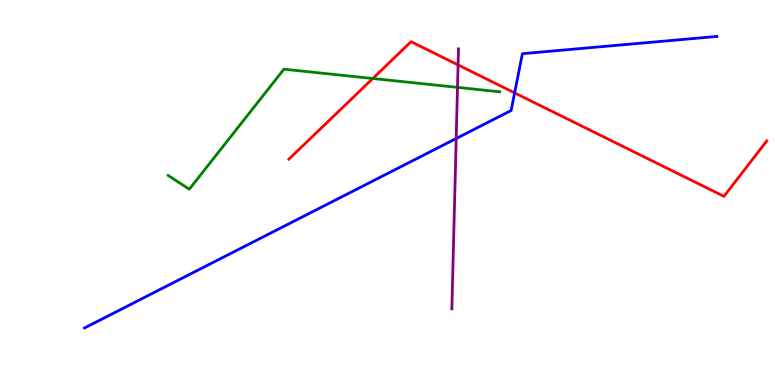[{'lines': ['blue', 'red'], 'intersections': [{'x': 6.64, 'y': 7.59}]}, {'lines': ['green', 'red'], 'intersections': [{'x': 4.81, 'y': 7.96}]}, {'lines': ['purple', 'red'], 'intersections': [{'x': 5.91, 'y': 8.31}]}, {'lines': ['blue', 'green'], 'intersections': []}, {'lines': ['blue', 'purple'], 'intersections': [{'x': 5.89, 'y': 6.4}]}, {'lines': ['green', 'purple'], 'intersections': [{'x': 5.9, 'y': 7.73}]}]